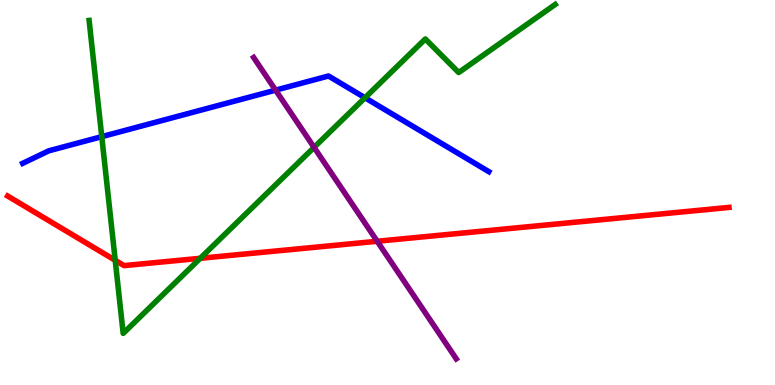[{'lines': ['blue', 'red'], 'intersections': []}, {'lines': ['green', 'red'], 'intersections': [{'x': 1.49, 'y': 3.24}, {'x': 2.58, 'y': 3.29}]}, {'lines': ['purple', 'red'], 'intersections': [{'x': 4.87, 'y': 3.73}]}, {'lines': ['blue', 'green'], 'intersections': [{'x': 1.31, 'y': 6.45}, {'x': 4.71, 'y': 7.46}]}, {'lines': ['blue', 'purple'], 'intersections': [{'x': 3.56, 'y': 7.66}]}, {'lines': ['green', 'purple'], 'intersections': [{'x': 4.05, 'y': 6.17}]}]